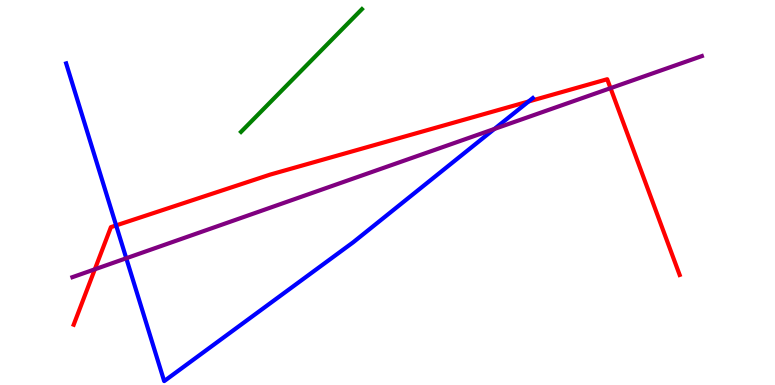[{'lines': ['blue', 'red'], 'intersections': [{'x': 1.5, 'y': 4.15}, {'x': 6.82, 'y': 7.36}]}, {'lines': ['green', 'red'], 'intersections': []}, {'lines': ['purple', 'red'], 'intersections': [{'x': 1.22, 'y': 3.01}, {'x': 7.88, 'y': 7.71}]}, {'lines': ['blue', 'green'], 'intersections': []}, {'lines': ['blue', 'purple'], 'intersections': [{'x': 1.63, 'y': 3.29}, {'x': 6.38, 'y': 6.65}]}, {'lines': ['green', 'purple'], 'intersections': []}]